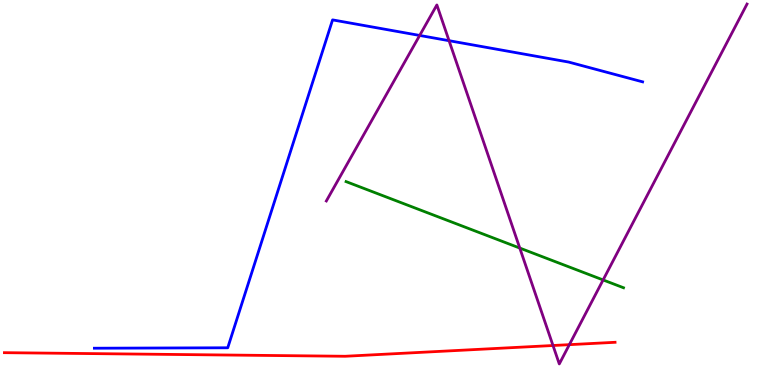[{'lines': ['blue', 'red'], 'intersections': []}, {'lines': ['green', 'red'], 'intersections': []}, {'lines': ['purple', 'red'], 'intersections': [{'x': 7.14, 'y': 1.03}, {'x': 7.35, 'y': 1.05}]}, {'lines': ['blue', 'green'], 'intersections': []}, {'lines': ['blue', 'purple'], 'intersections': [{'x': 5.42, 'y': 9.08}, {'x': 5.79, 'y': 8.94}]}, {'lines': ['green', 'purple'], 'intersections': [{'x': 6.71, 'y': 3.56}, {'x': 7.78, 'y': 2.73}]}]